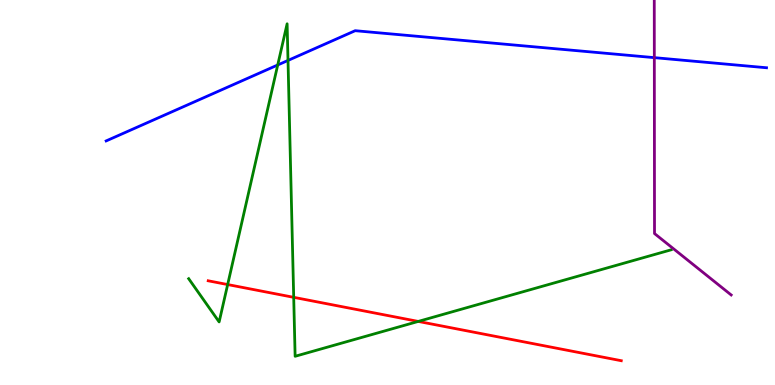[{'lines': ['blue', 'red'], 'intersections': []}, {'lines': ['green', 'red'], 'intersections': [{'x': 2.94, 'y': 2.61}, {'x': 3.79, 'y': 2.28}, {'x': 5.4, 'y': 1.65}]}, {'lines': ['purple', 'red'], 'intersections': []}, {'lines': ['blue', 'green'], 'intersections': [{'x': 3.58, 'y': 8.31}, {'x': 3.72, 'y': 8.43}]}, {'lines': ['blue', 'purple'], 'intersections': [{'x': 8.44, 'y': 8.5}]}, {'lines': ['green', 'purple'], 'intersections': []}]